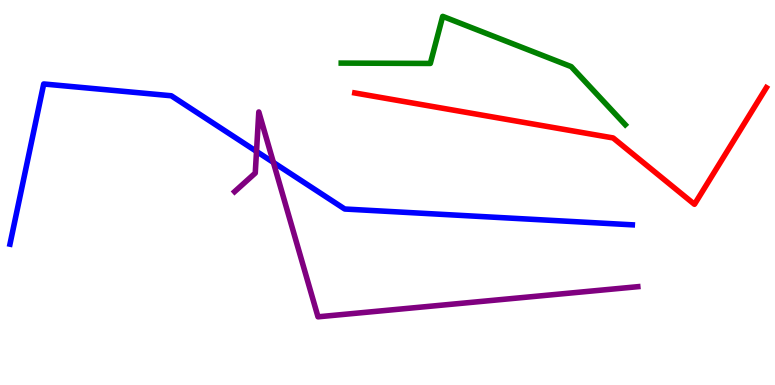[{'lines': ['blue', 'red'], 'intersections': []}, {'lines': ['green', 'red'], 'intersections': []}, {'lines': ['purple', 'red'], 'intersections': []}, {'lines': ['blue', 'green'], 'intersections': []}, {'lines': ['blue', 'purple'], 'intersections': [{'x': 3.31, 'y': 6.07}, {'x': 3.53, 'y': 5.78}]}, {'lines': ['green', 'purple'], 'intersections': []}]